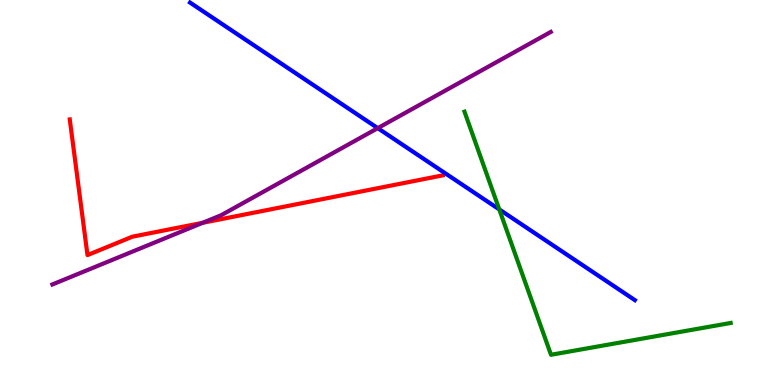[{'lines': ['blue', 'red'], 'intersections': []}, {'lines': ['green', 'red'], 'intersections': []}, {'lines': ['purple', 'red'], 'intersections': [{'x': 2.62, 'y': 4.21}]}, {'lines': ['blue', 'green'], 'intersections': [{'x': 6.44, 'y': 4.56}]}, {'lines': ['blue', 'purple'], 'intersections': [{'x': 4.87, 'y': 6.67}]}, {'lines': ['green', 'purple'], 'intersections': []}]